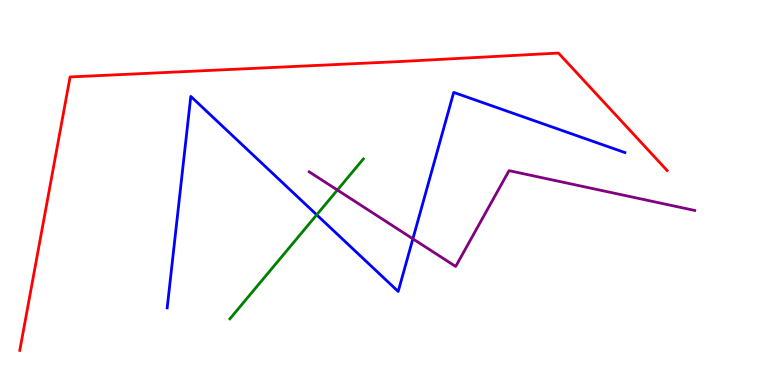[{'lines': ['blue', 'red'], 'intersections': []}, {'lines': ['green', 'red'], 'intersections': []}, {'lines': ['purple', 'red'], 'intersections': []}, {'lines': ['blue', 'green'], 'intersections': [{'x': 4.09, 'y': 4.42}]}, {'lines': ['blue', 'purple'], 'intersections': [{'x': 5.33, 'y': 3.8}]}, {'lines': ['green', 'purple'], 'intersections': [{'x': 4.35, 'y': 5.06}]}]